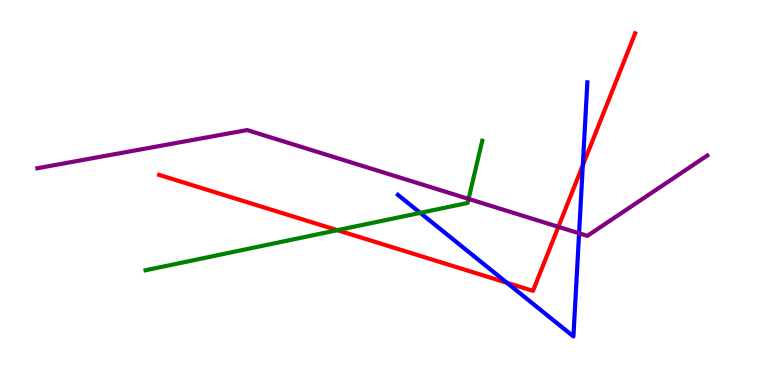[{'lines': ['blue', 'red'], 'intersections': [{'x': 6.54, 'y': 2.66}, {'x': 7.52, 'y': 5.71}]}, {'lines': ['green', 'red'], 'intersections': [{'x': 4.35, 'y': 4.02}]}, {'lines': ['purple', 'red'], 'intersections': [{'x': 7.2, 'y': 4.11}]}, {'lines': ['blue', 'green'], 'intersections': [{'x': 5.42, 'y': 4.47}]}, {'lines': ['blue', 'purple'], 'intersections': [{'x': 7.47, 'y': 3.94}]}, {'lines': ['green', 'purple'], 'intersections': [{'x': 6.05, 'y': 4.83}]}]